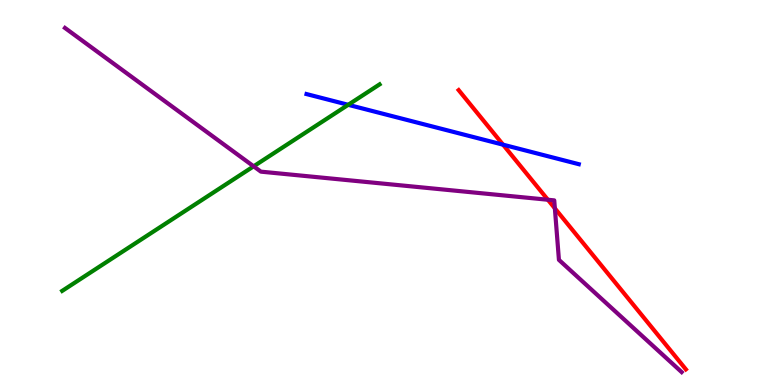[{'lines': ['blue', 'red'], 'intersections': [{'x': 6.49, 'y': 6.24}]}, {'lines': ['green', 'red'], 'intersections': []}, {'lines': ['purple', 'red'], 'intersections': [{'x': 7.07, 'y': 4.81}, {'x': 7.16, 'y': 4.59}]}, {'lines': ['blue', 'green'], 'intersections': [{'x': 4.49, 'y': 7.28}]}, {'lines': ['blue', 'purple'], 'intersections': []}, {'lines': ['green', 'purple'], 'intersections': [{'x': 3.27, 'y': 5.68}]}]